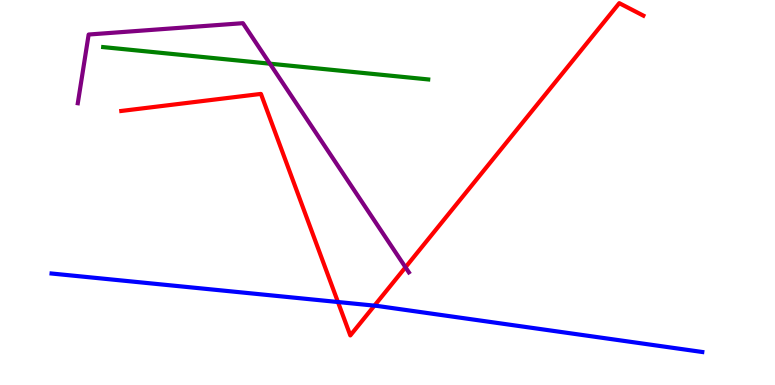[{'lines': ['blue', 'red'], 'intersections': [{'x': 4.36, 'y': 2.16}, {'x': 4.83, 'y': 2.06}]}, {'lines': ['green', 'red'], 'intersections': []}, {'lines': ['purple', 'red'], 'intersections': [{'x': 5.23, 'y': 3.06}]}, {'lines': ['blue', 'green'], 'intersections': []}, {'lines': ['blue', 'purple'], 'intersections': []}, {'lines': ['green', 'purple'], 'intersections': [{'x': 3.48, 'y': 8.35}]}]